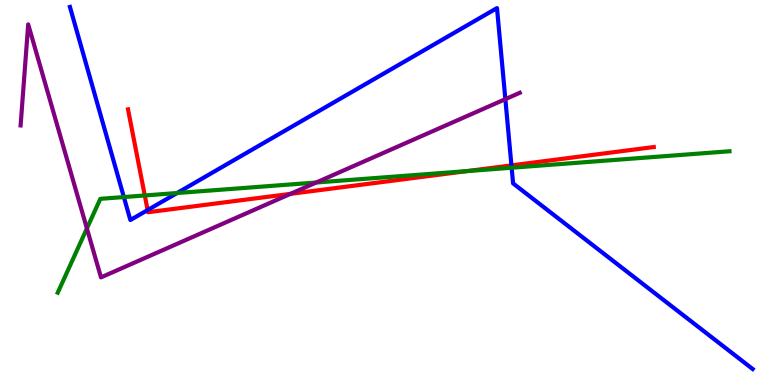[{'lines': ['blue', 'red'], 'intersections': [{'x': 1.9, 'y': 4.54}, {'x': 6.6, 'y': 5.7}]}, {'lines': ['green', 'red'], 'intersections': [{'x': 1.87, 'y': 4.92}, {'x': 6.03, 'y': 5.56}]}, {'lines': ['purple', 'red'], 'intersections': [{'x': 3.75, 'y': 4.96}]}, {'lines': ['blue', 'green'], 'intersections': [{'x': 1.6, 'y': 4.88}, {'x': 2.29, 'y': 4.99}, {'x': 6.6, 'y': 5.64}]}, {'lines': ['blue', 'purple'], 'intersections': [{'x': 6.52, 'y': 7.42}]}, {'lines': ['green', 'purple'], 'intersections': [{'x': 1.12, 'y': 4.07}, {'x': 4.08, 'y': 5.26}]}]